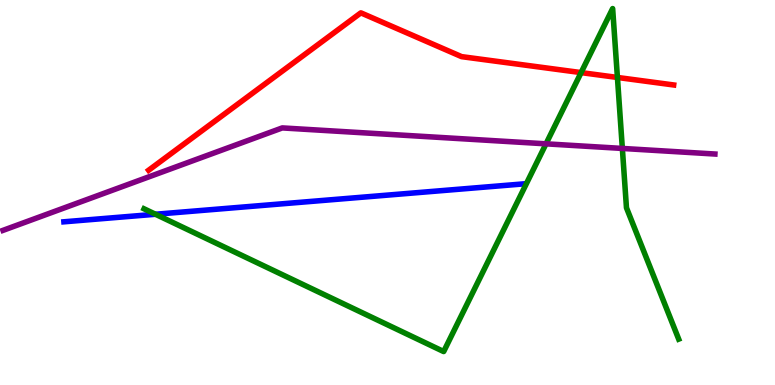[{'lines': ['blue', 'red'], 'intersections': []}, {'lines': ['green', 'red'], 'intersections': [{'x': 7.5, 'y': 8.11}, {'x': 7.97, 'y': 7.99}]}, {'lines': ['purple', 'red'], 'intersections': []}, {'lines': ['blue', 'green'], 'intersections': [{'x': 2.01, 'y': 4.43}]}, {'lines': ['blue', 'purple'], 'intersections': []}, {'lines': ['green', 'purple'], 'intersections': [{'x': 7.05, 'y': 6.26}, {'x': 8.03, 'y': 6.14}]}]